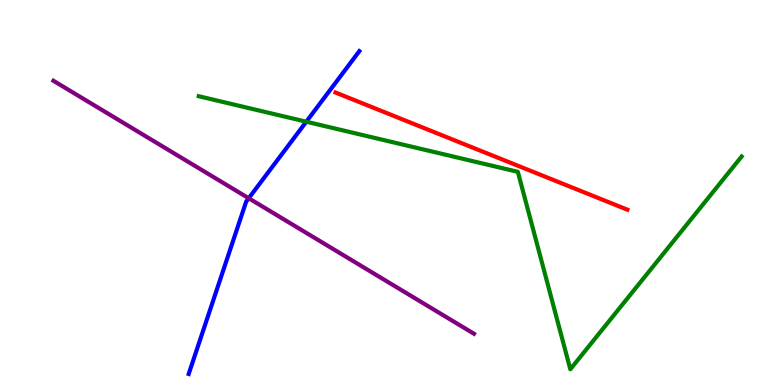[{'lines': ['blue', 'red'], 'intersections': []}, {'lines': ['green', 'red'], 'intersections': []}, {'lines': ['purple', 'red'], 'intersections': []}, {'lines': ['blue', 'green'], 'intersections': [{'x': 3.95, 'y': 6.84}]}, {'lines': ['blue', 'purple'], 'intersections': [{'x': 3.21, 'y': 4.85}]}, {'lines': ['green', 'purple'], 'intersections': []}]